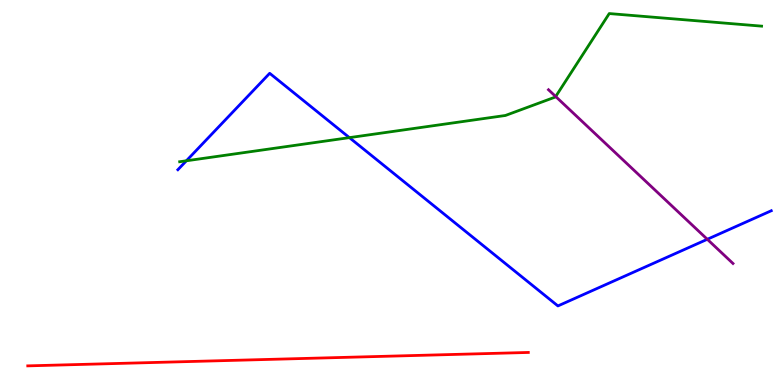[{'lines': ['blue', 'red'], 'intersections': []}, {'lines': ['green', 'red'], 'intersections': []}, {'lines': ['purple', 'red'], 'intersections': []}, {'lines': ['blue', 'green'], 'intersections': [{'x': 2.4, 'y': 5.82}, {'x': 4.51, 'y': 6.43}]}, {'lines': ['blue', 'purple'], 'intersections': [{'x': 9.13, 'y': 3.78}]}, {'lines': ['green', 'purple'], 'intersections': [{'x': 7.17, 'y': 7.49}]}]